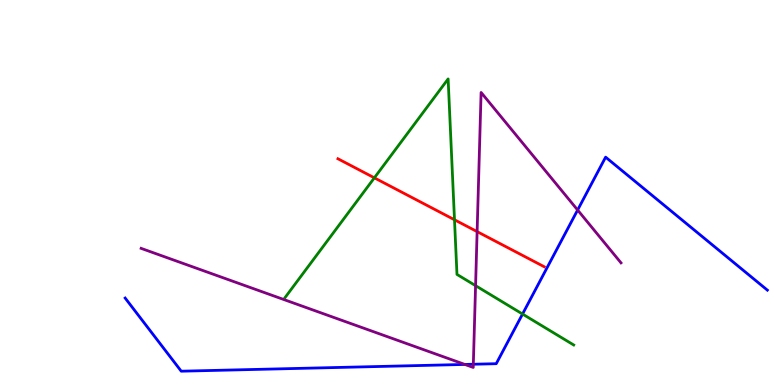[{'lines': ['blue', 'red'], 'intersections': []}, {'lines': ['green', 'red'], 'intersections': [{'x': 4.83, 'y': 5.38}, {'x': 5.86, 'y': 4.29}]}, {'lines': ['purple', 'red'], 'intersections': [{'x': 6.16, 'y': 3.98}]}, {'lines': ['blue', 'green'], 'intersections': [{'x': 6.74, 'y': 1.84}]}, {'lines': ['blue', 'purple'], 'intersections': [{'x': 6.0, 'y': 0.534}, {'x': 6.11, 'y': 0.539}, {'x': 7.45, 'y': 4.54}]}, {'lines': ['green', 'purple'], 'intersections': [{'x': 6.14, 'y': 2.58}]}]